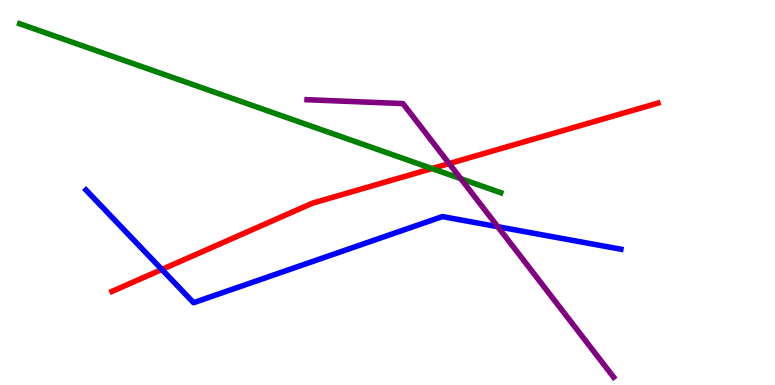[{'lines': ['blue', 'red'], 'intersections': [{'x': 2.09, 'y': 3.0}]}, {'lines': ['green', 'red'], 'intersections': [{'x': 5.57, 'y': 5.62}]}, {'lines': ['purple', 'red'], 'intersections': [{'x': 5.8, 'y': 5.75}]}, {'lines': ['blue', 'green'], 'intersections': []}, {'lines': ['blue', 'purple'], 'intersections': [{'x': 6.42, 'y': 4.11}]}, {'lines': ['green', 'purple'], 'intersections': [{'x': 5.95, 'y': 5.36}]}]